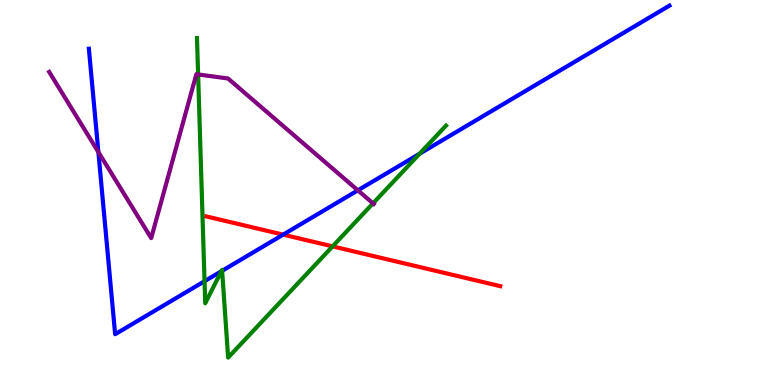[{'lines': ['blue', 'red'], 'intersections': [{'x': 3.65, 'y': 3.91}]}, {'lines': ['green', 'red'], 'intersections': [{'x': 4.29, 'y': 3.6}]}, {'lines': ['purple', 'red'], 'intersections': []}, {'lines': ['blue', 'green'], 'intersections': [{'x': 2.64, 'y': 2.7}, {'x': 2.86, 'y': 2.95}, {'x': 2.87, 'y': 2.97}, {'x': 5.41, 'y': 6.01}]}, {'lines': ['blue', 'purple'], 'intersections': [{'x': 1.27, 'y': 6.05}, {'x': 4.62, 'y': 5.06}]}, {'lines': ['green', 'purple'], 'intersections': [{'x': 2.56, 'y': 8.07}, {'x': 4.81, 'y': 4.72}]}]